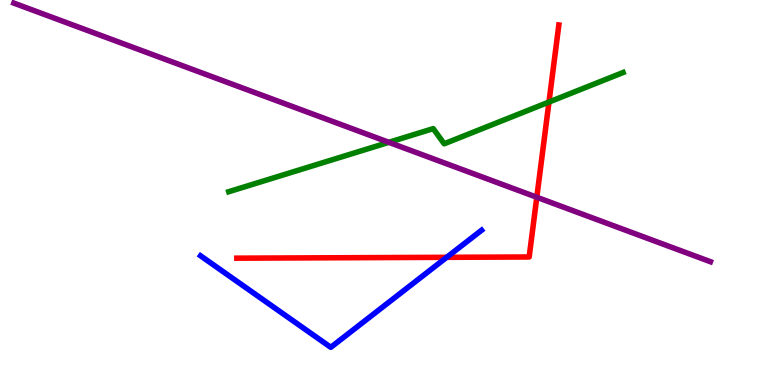[{'lines': ['blue', 'red'], 'intersections': [{'x': 5.76, 'y': 3.32}]}, {'lines': ['green', 'red'], 'intersections': [{'x': 7.08, 'y': 7.35}]}, {'lines': ['purple', 'red'], 'intersections': [{'x': 6.93, 'y': 4.88}]}, {'lines': ['blue', 'green'], 'intersections': []}, {'lines': ['blue', 'purple'], 'intersections': []}, {'lines': ['green', 'purple'], 'intersections': [{'x': 5.02, 'y': 6.3}]}]